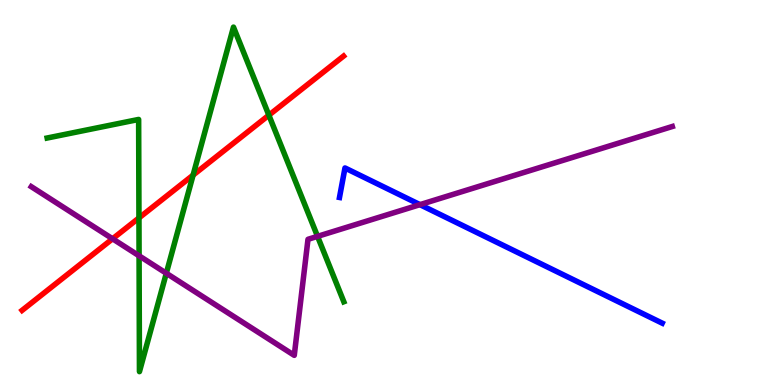[{'lines': ['blue', 'red'], 'intersections': []}, {'lines': ['green', 'red'], 'intersections': [{'x': 1.79, 'y': 4.34}, {'x': 2.49, 'y': 5.45}, {'x': 3.47, 'y': 7.01}]}, {'lines': ['purple', 'red'], 'intersections': [{'x': 1.45, 'y': 3.8}]}, {'lines': ['blue', 'green'], 'intersections': []}, {'lines': ['blue', 'purple'], 'intersections': [{'x': 5.42, 'y': 4.68}]}, {'lines': ['green', 'purple'], 'intersections': [{'x': 1.79, 'y': 3.36}, {'x': 2.15, 'y': 2.9}, {'x': 4.1, 'y': 3.86}]}]